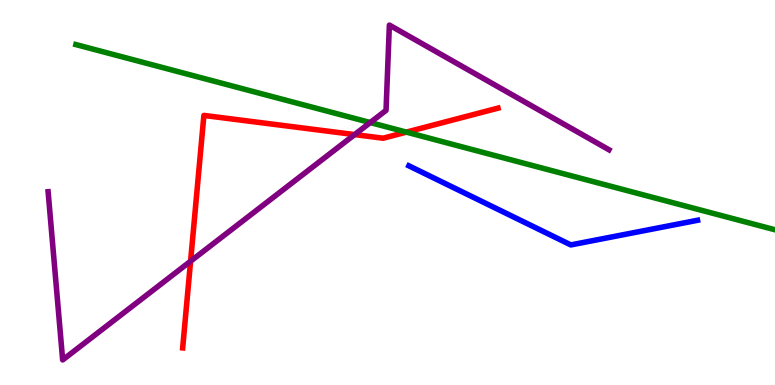[{'lines': ['blue', 'red'], 'intersections': []}, {'lines': ['green', 'red'], 'intersections': [{'x': 5.24, 'y': 6.57}]}, {'lines': ['purple', 'red'], 'intersections': [{'x': 2.46, 'y': 3.22}, {'x': 4.58, 'y': 6.5}]}, {'lines': ['blue', 'green'], 'intersections': []}, {'lines': ['blue', 'purple'], 'intersections': []}, {'lines': ['green', 'purple'], 'intersections': [{'x': 4.78, 'y': 6.82}]}]